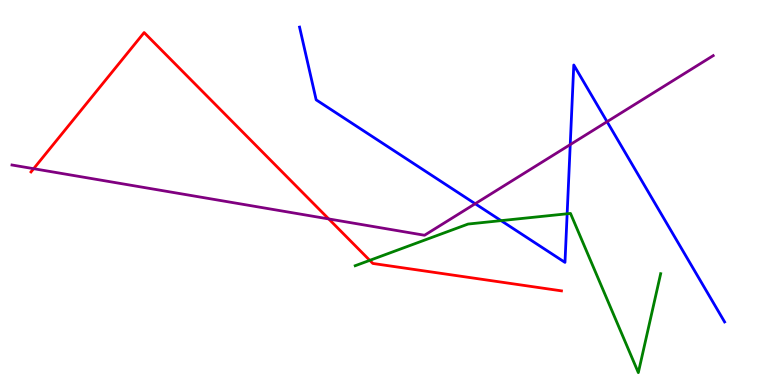[{'lines': ['blue', 'red'], 'intersections': []}, {'lines': ['green', 'red'], 'intersections': [{'x': 4.77, 'y': 3.24}]}, {'lines': ['purple', 'red'], 'intersections': [{'x': 0.434, 'y': 5.62}, {'x': 4.24, 'y': 4.31}]}, {'lines': ['blue', 'green'], 'intersections': [{'x': 6.47, 'y': 4.27}, {'x': 7.32, 'y': 4.45}]}, {'lines': ['blue', 'purple'], 'intersections': [{'x': 6.13, 'y': 4.71}, {'x': 7.36, 'y': 6.24}, {'x': 7.83, 'y': 6.84}]}, {'lines': ['green', 'purple'], 'intersections': []}]